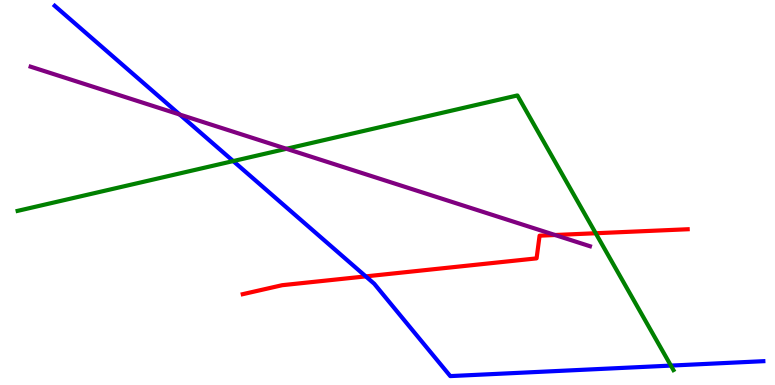[{'lines': ['blue', 'red'], 'intersections': [{'x': 4.72, 'y': 2.82}]}, {'lines': ['green', 'red'], 'intersections': [{'x': 7.69, 'y': 3.94}]}, {'lines': ['purple', 'red'], 'intersections': [{'x': 7.16, 'y': 3.9}]}, {'lines': ['blue', 'green'], 'intersections': [{'x': 3.01, 'y': 5.82}, {'x': 8.66, 'y': 0.504}]}, {'lines': ['blue', 'purple'], 'intersections': [{'x': 2.32, 'y': 7.03}]}, {'lines': ['green', 'purple'], 'intersections': [{'x': 3.7, 'y': 6.14}]}]